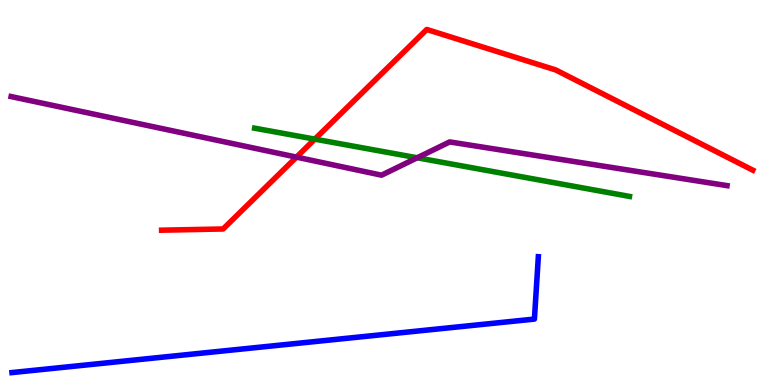[{'lines': ['blue', 'red'], 'intersections': []}, {'lines': ['green', 'red'], 'intersections': [{'x': 4.06, 'y': 6.39}]}, {'lines': ['purple', 'red'], 'intersections': [{'x': 3.83, 'y': 5.92}]}, {'lines': ['blue', 'green'], 'intersections': []}, {'lines': ['blue', 'purple'], 'intersections': []}, {'lines': ['green', 'purple'], 'intersections': [{'x': 5.38, 'y': 5.9}]}]